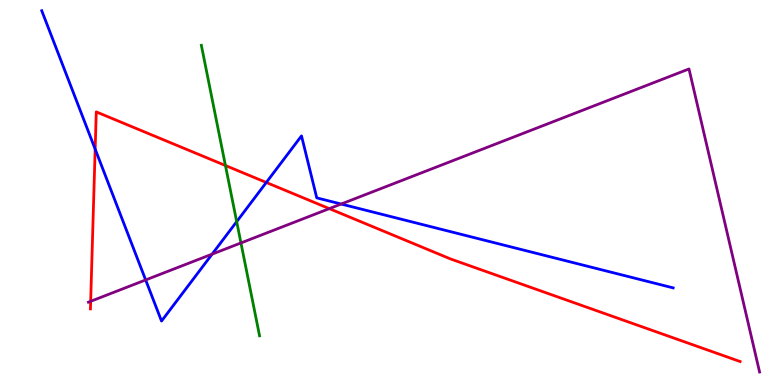[{'lines': ['blue', 'red'], 'intersections': [{'x': 1.23, 'y': 6.13}, {'x': 3.44, 'y': 5.26}]}, {'lines': ['green', 'red'], 'intersections': [{'x': 2.91, 'y': 5.7}]}, {'lines': ['purple', 'red'], 'intersections': [{'x': 1.17, 'y': 2.17}, {'x': 4.25, 'y': 4.58}]}, {'lines': ['blue', 'green'], 'intersections': [{'x': 3.05, 'y': 4.24}]}, {'lines': ['blue', 'purple'], 'intersections': [{'x': 1.88, 'y': 2.73}, {'x': 2.74, 'y': 3.4}, {'x': 4.4, 'y': 4.7}]}, {'lines': ['green', 'purple'], 'intersections': [{'x': 3.11, 'y': 3.69}]}]